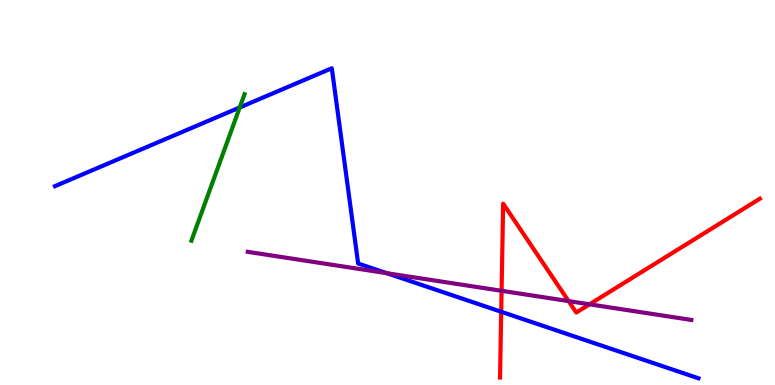[{'lines': ['blue', 'red'], 'intersections': [{'x': 6.47, 'y': 1.9}]}, {'lines': ['green', 'red'], 'intersections': []}, {'lines': ['purple', 'red'], 'intersections': [{'x': 6.47, 'y': 2.45}, {'x': 7.34, 'y': 2.18}, {'x': 7.61, 'y': 2.1}]}, {'lines': ['blue', 'green'], 'intersections': [{'x': 3.09, 'y': 7.21}]}, {'lines': ['blue', 'purple'], 'intersections': [{'x': 4.99, 'y': 2.9}]}, {'lines': ['green', 'purple'], 'intersections': []}]